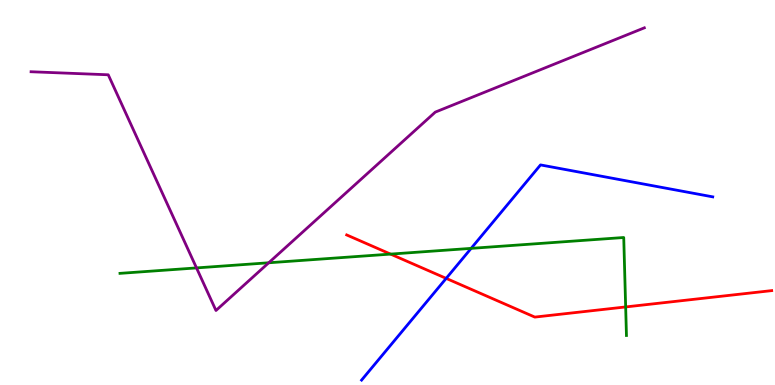[{'lines': ['blue', 'red'], 'intersections': [{'x': 5.76, 'y': 2.77}]}, {'lines': ['green', 'red'], 'intersections': [{'x': 5.04, 'y': 3.4}, {'x': 8.07, 'y': 2.03}]}, {'lines': ['purple', 'red'], 'intersections': []}, {'lines': ['blue', 'green'], 'intersections': [{'x': 6.08, 'y': 3.55}]}, {'lines': ['blue', 'purple'], 'intersections': []}, {'lines': ['green', 'purple'], 'intersections': [{'x': 2.54, 'y': 3.04}, {'x': 3.47, 'y': 3.17}]}]